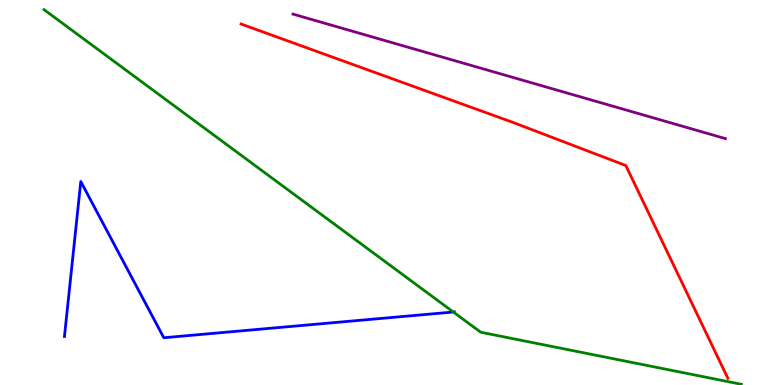[{'lines': ['blue', 'red'], 'intersections': []}, {'lines': ['green', 'red'], 'intersections': []}, {'lines': ['purple', 'red'], 'intersections': []}, {'lines': ['blue', 'green'], 'intersections': [{'x': 5.85, 'y': 1.9}]}, {'lines': ['blue', 'purple'], 'intersections': []}, {'lines': ['green', 'purple'], 'intersections': []}]